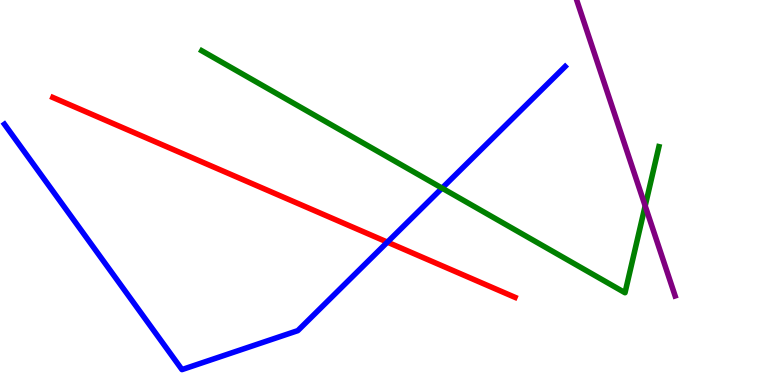[{'lines': ['blue', 'red'], 'intersections': [{'x': 5.0, 'y': 3.71}]}, {'lines': ['green', 'red'], 'intersections': []}, {'lines': ['purple', 'red'], 'intersections': []}, {'lines': ['blue', 'green'], 'intersections': [{'x': 5.7, 'y': 5.11}]}, {'lines': ['blue', 'purple'], 'intersections': []}, {'lines': ['green', 'purple'], 'intersections': [{'x': 8.32, 'y': 4.65}]}]